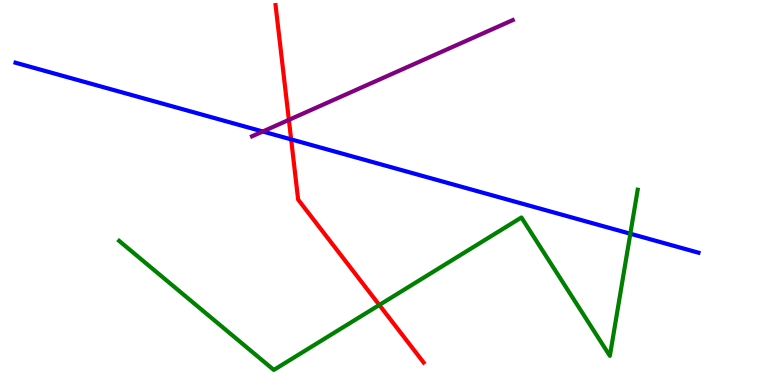[{'lines': ['blue', 'red'], 'intersections': [{'x': 3.76, 'y': 6.38}]}, {'lines': ['green', 'red'], 'intersections': [{'x': 4.89, 'y': 2.08}]}, {'lines': ['purple', 'red'], 'intersections': [{'x': 3.73, 'y': 6.89}]}, {'lines': ['blue', 'green'], 'intersections': [{'x': 8.13, 'y': 3.93}]}, {'lines': ['blue', 'purple'], 'intersections': [{'x': 3.39, 'y': 6.58}]}, {'lines': ['green', 'purple'], 'intersections': []}]